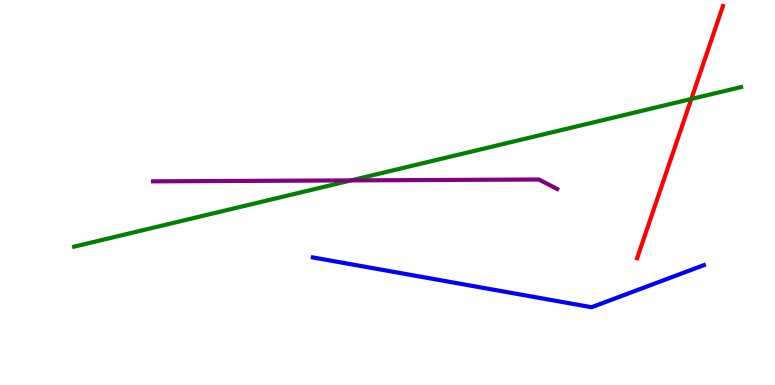[{'lines': ['blue', 'red'], 'intersections': []}, {'lines': ['green', 'red'], 'intersections': [{'x': 8.92, 'y': 7.43}]}, {'lines': ['purple', 'red'], 'intersections': []}, {'lines': ['blue', 'green'], 'intersections': []}, {'lines': ['blue', 'purple'], 'intersections': []}, {'lines': ['green', 'purple'], 'intersections': [{'x': 4.53, 'y': 5.31}]}]